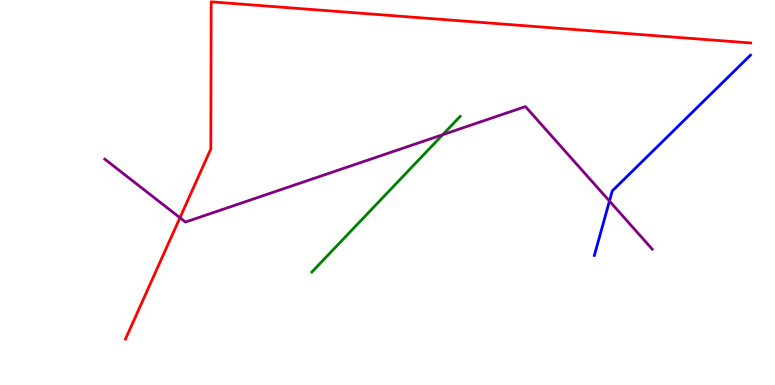[{'lines': ['blue', 'red'], 'intersections': []}, {'lines': ['green', 'red'], 'intersections': []}, {'lines': ['purple', 'red'], 'intersections': [{'x': 2.32, 'y': 4.34}]}, {'lines': ['blue', 'green'], 'intersections': []}, {'lines': ['blue', 'purple'], 'intersections': [{'x': 7.86, 'y': 4.78}]}, {'lines': ['green', 'purple'], 'intersections': [{'x': 5.71, 'y': 6.5}]}]